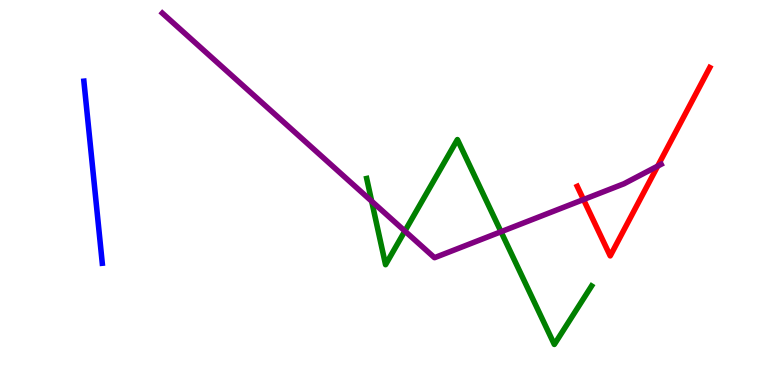[{'lines': ['blue', 'red'], 'intersections': []}, {'lines': ['green', 'red'], 'intersections': []}, {'lines': ['purple', 'red'], 'intersections': [{'x': 7.53, 'y': 4.82}, {'x': 8.49, 'y': 5.69}]}, {'lines': ['blue', 'green'], 'intersections': []}, {'lines': ['blue', 'purple'], 'intersections': []}, {'lines': ['green', 'purple'], 'intersections': [{'x': 4.8, 'y': 4.77}, {'x': 5.22, 'y': 4.0}, {'x': 6.46, 'y': 3.98}]}]